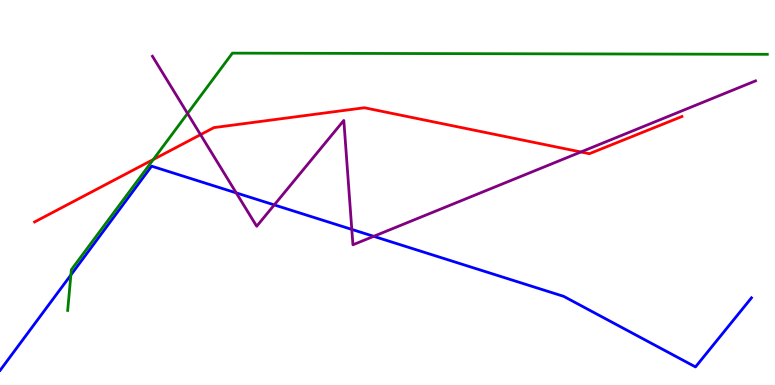[{'lines': ['blue', 'red'], 'intersections': []}, {'lines': ['green', 'red'], 'intersections': [{'x': 1.98, 'y': 5.86}]}, {'lines': ['purple', 'red'], 'intersections': [{'x': 2.59, 'y': 6.5}, {'x': 7.5, 'y': 6.05}]}, {'lines': ['blue', 'green'], 'intersections': [{'x': 0.915, 'y': 2.86}]}, {'lines': ['blue', 'purple'], 'intersections': [{'x': 3.05, 'y': 4.99}, {'x': 3.54, 'y': 4.68}, {'x': 4.54, 'y': 4.04}, {'x': 4.82, 'y': 3.86}]}, {'lines': ['green', 'purple'], 'intersections': [{'x': 2.42, 'y': 7.05}]}]